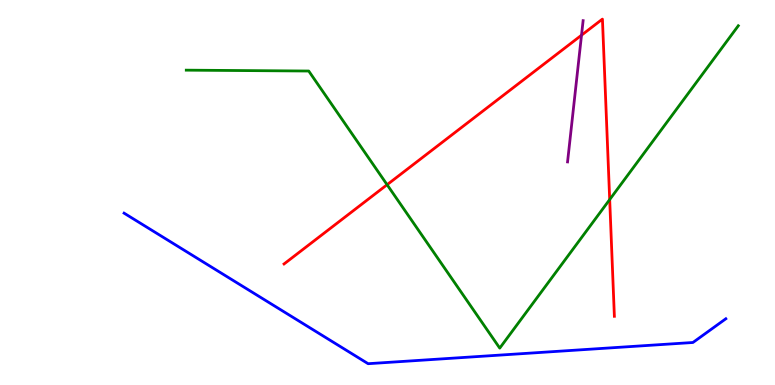[{'lines': ['blue', 'red'], 'intersections': []}, {'lines': ['green', 'red'], 'intersections': [{'x': 4.99, 'y': 5.2}, {'x': 7.87, 'y': 4.82}]}, {'lines': ['purple', 'red'], 'intersections': [{'x': 7.5, 'y': 9.09}]}, {'lines': ['blue', 'green'], 'intersections': []}, {'lines': ['blue', 'purple'], 'intersections': []}, {'lines': ['green', 'purple'], 'intersections': []}]